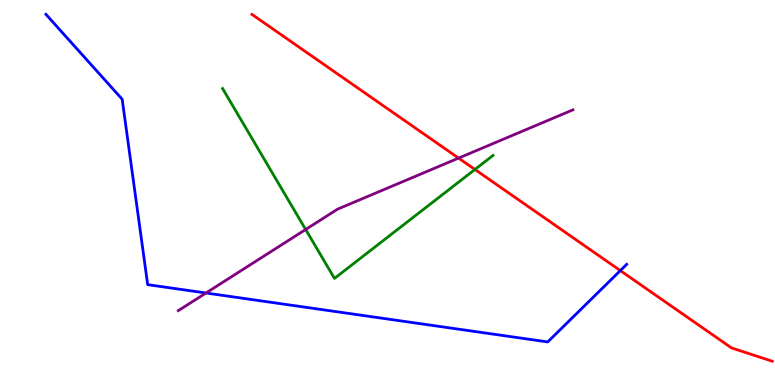[{'lines': ['blue', 'red'], 'intersections': [{'x': 8.0, 'y': 2.97}]}, {'lines': ['green', 'red'], 'intersections': [{'x': 6.13, 'y': 5.6}]}, {'lines': ['purple', 'red'], 'intersections': [{'x': 5.92, 'y': 5.89}]}, {'lines': ['blue', 'green'], 'intersections': []}, {'lines': ['blue', 'purple'], 'intersections': [{'x': 2.66, 'y': 2.39}]}, {'lines': ['green', 'purple'], 'intersections': [{'x': 3.94, 'y': 4.04}]}]